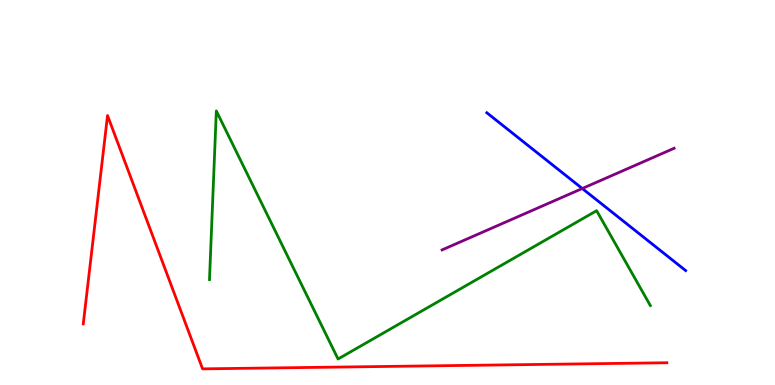[{'lines': ['blue', 'red'], 'intersections': []}, {'lines': ['green', 'red'], 'intersections': []}, {'lines': ['purple', 'red'], 'intersections': []}, {'lines': ['blue', 'green'], 'intersections': []}, {'lines': ['blue', 'purple'], 'intersections': [{'x': 7.51, 'y': 5.1}]}, {'lines': ['green', 'purple'], 'intersections': []}]